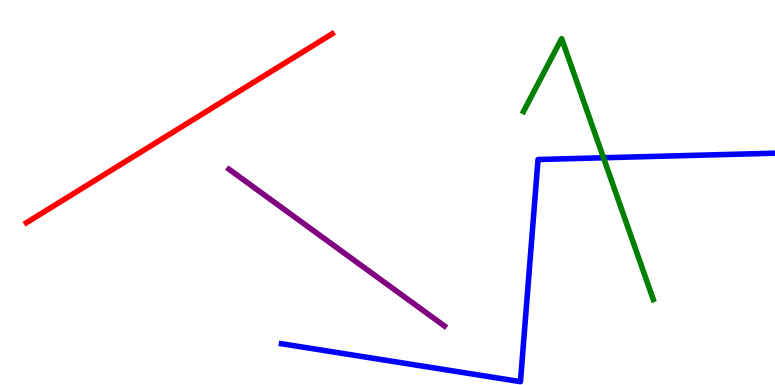[{'lines': ['blue', 'red'], 'intersections': []}, {'lines': ['green', 'red'], 'intersections': []}, {'lines': ['purple', 'red'], 'intersections': []}, {'lines': ['blue', 'green'], 'intersections': [{'x': 7.79, 'y': 5.9}]}, {'lines': ['blue', 'purple'], 'intersections': []}, {'lines': ['green', 'purple'], 'intersections': []}]